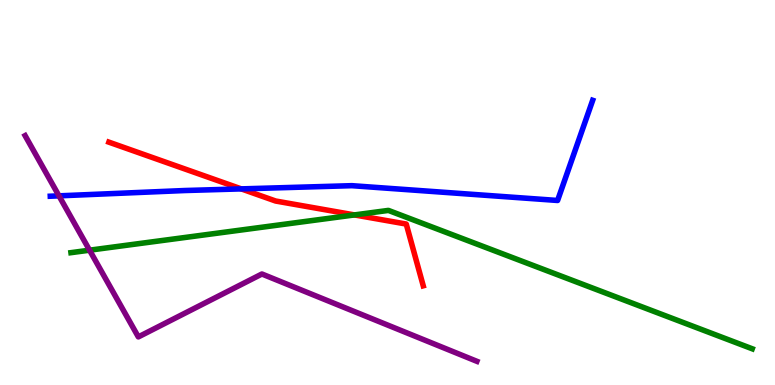[{'lines': ['blue', 'red'], 'intersections': [{'x': 3.11, 'y': 5.09}]}, {'lines': ['green', 'red'], 'intersections': [{'x': 4.57, 'y': 4.42}]}, {'lines': ['purple', 'red'], 'intersections': []}, {'lines': ['blue', 'green'], 'intersections': []}, {'lines': ['blue', 'purple'], 'intersections': [{'x': 0.761, 'y': 4.91}]}, {'lines': ['green', 'purple'], 'intersections': [{'x': 1.16, 'y': 3.5}]}]